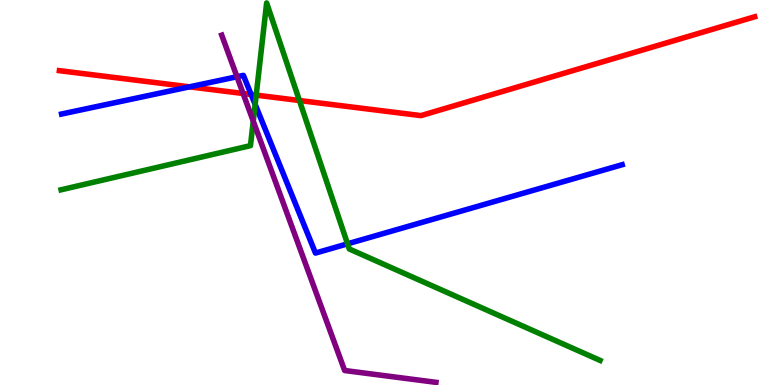[{'lines': ['blue', 'red'], 'intersections': [{'x': 2.44, 'y': 7.74}, {'x': 3.24, 'y': 7.55}]}, {'lines': ['green', 'red'], 'intersections': [{'x': 3.31, 'y': 7.53}, {'x': 3.86, 'y': 7.39}]}, {'lines': ['purple', 'red'], 'intersections': [{'x': 3.14, 'y': 7.57}]}, {'lines': ['blue', 'green'], 'intersections': [{'x': 3.29, 'y': 7.29}, {'x': 4.48, 'y': 3.67}]}, {'lines': ['blue', 'purple'], 'intersections': [{'x': 3.06, 'y': 8.01}]}, {'lines': ['green', 'purple'], 'intersections': [{'x': 3.27, 'y': 6.85}]}]